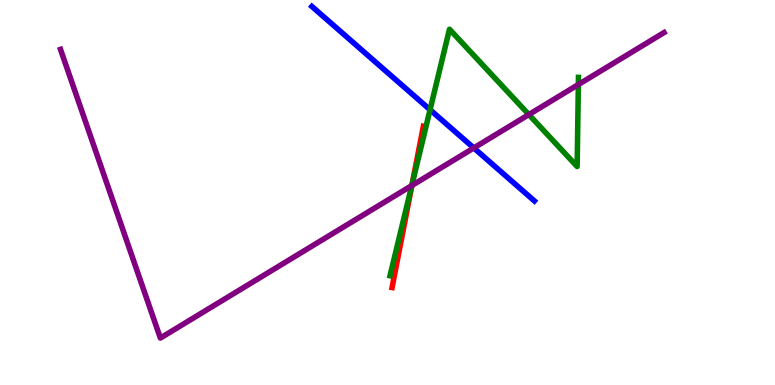[{'lines': ['blue', 'red'], 'intersections': []}, {'lines': ['green', 'red'], 'intersections': [{'x': 5.32, 'y': 5.23}]}, {'lines': ['purple', 'red'], 'intersections': [{'x': 5.31, 'y': 5.18}]}, {'lines': ['blue', 'green'], 'intersections': [{'x': 5.55, 'y': 7.15}]}, {'lines': ['blue', 'purple'], 'intersections': [{'x': 6.11, 'y': 6.16}]}, {'lines': ['green', 'purple'], 'intersections': [{'x': 5.31, 'y': 5.18}, {'x': 6.82, 'y': 7.02}, {'x': 7.46, 'y': 7.8}]}]